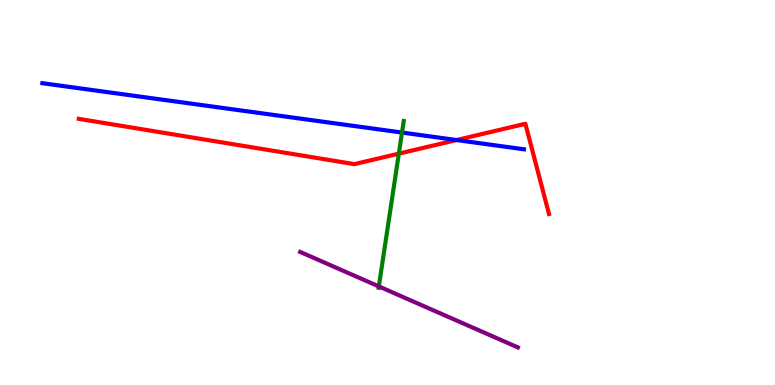[{'lines': ['blue', 'red'], 'intersections': [{'x': 5.89, 'y': 6.36}]}, {'lines': ['green', 'red'], 'intersections': [{'x': 5.15, 'y': 6.01}]}, {'lines': ['purple', 'red'], 'intersections': []}, {'lines': ['blue', 'green'], 'intersections': [{'x': 5.19, 'y': 6.56}]}, {'lines': ['blue', 'purple'], 'intersections': []}, {'lines': ['green', 'purple'], 'intersections': [{'x': 4.89, 'y': 2.56}]}]